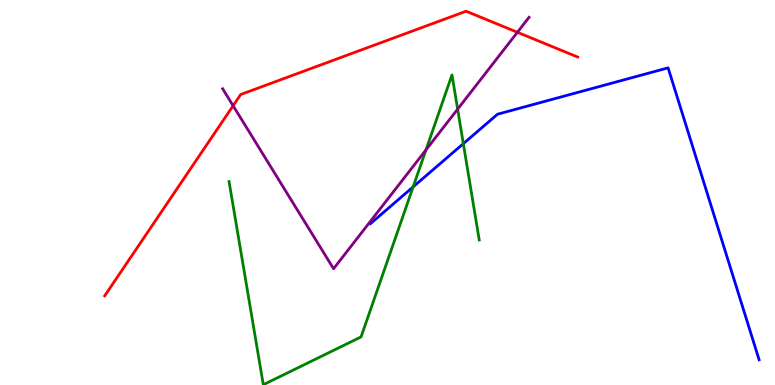[{'lines': ['blue', 'red'], 'intersections': []}, {'lines': ['green', 'red'], 'intersections': []}, {'lines': ['purple', 'red'], 'intersections': [{'x': 3.01, 'y': 7.25}, {'x': 6.68, 'y': 9.16}]}, {'lines': ['blue', 'green'], 'intersections': [{'x': 5.33, 'y': 5.15}, {'x': 5.98, 'y': 6.27}]}, {'lines': ['blue', 'purple'], 'intersections': []}, {'lines': ['green', 'purple'], 'intersections': [{'x': 5.5, 'y': 6.11}, {'x': 5.9, 'y': 7.16}]}]